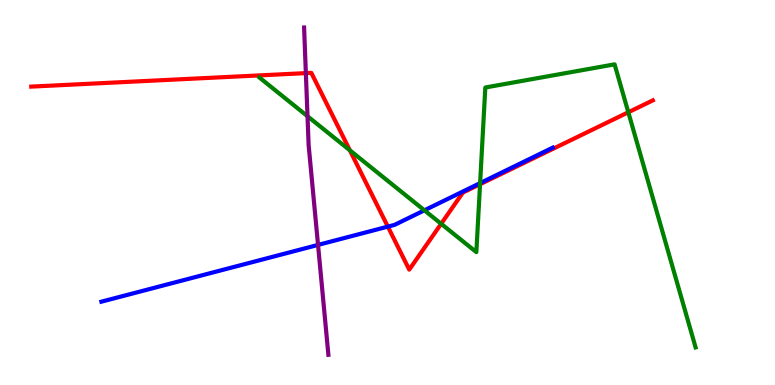[{'lines': ['blue', 'red'], 'intersections': [{'x': 5.0, 'y': 4.11}]}, {'lines': ['green', 'red'], 'intersections': [{'x': 4.51, 'y': 6.1}, {'x': 5.69, 'y': 4.19}, {'x': 6.19, 'y': 5.21}, {'x': 8.11, 'y': 7.08}]}, {'lines': ['purple', 'red'], 'intersections': [{'x': 3.95, 'y': 8.1}]}, {'lines': ['blue', 'green'], 'intersections': [{'x': 5.48, 'y': 4.54}, {'x': 6.19, 'y': 5.24}]}, {'lines': ['blue', 'purple'], 'intersections': [{'x': 4.1, 'y': 3.64}]}, {'lines': ['green', 'purple'], 'intersections': [{'x': 3.97, 'y': 6.98}]}]